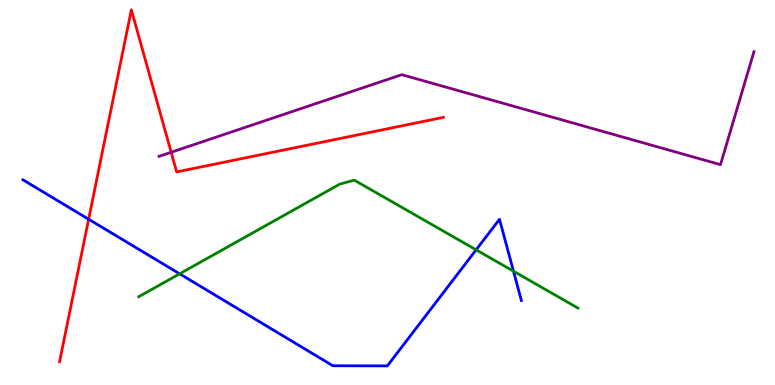[{'lines': ['blue', 'red'], 'intersections': [{'x': 1.14, 'y': 4.31}]}, {'lines': ['green', 'red'], 'intersections': []}, {'lines': ['purple', 'red'], 'intersections': [{'x': 2.21, 'y': 6.05}]}, {'lines': ['blue', 'green'], 'intersections': [{'x': 2.32, 'y': 2.89}, {'x': 6.14, 'y': 3.51}, {'x': 6.63, 'y': 2.96}]}, {'lines': ['blue', 'purple'], 'intersections': []}, {'lines': ['green', 'purple'], 'intersections': []}]